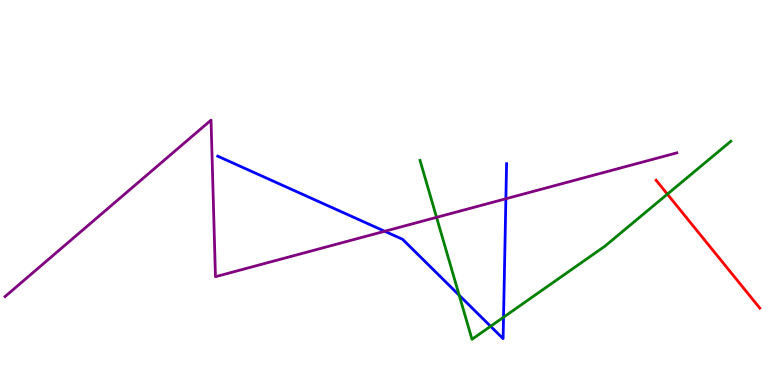[{'lines': ['blue', 'red'], 'intersections': []}, {'lines': ['green', 'red'], 'intersections': [{'x': 8.61, 'y': 4.96}]}, {'lines': ['purple', 'red'], 'intersections': []}, {'lines': ['blue', 'green'], 'intersections': [{'x': 5.93, 'y': 2.33}, {'x': 6.33, 'y': 1.53}, {'x': 6.5, 'y': 1.76}]}, {'lines': ['blue', 'purple'], 'intersections': [{'x': 4.96, 'y': 3.99}, {'x': 6.53, 'y': 4.84}]}, {'lines': ['green', 'purple'], 'intersections': [{'x': 5.63, 'y': 4.35}]}]